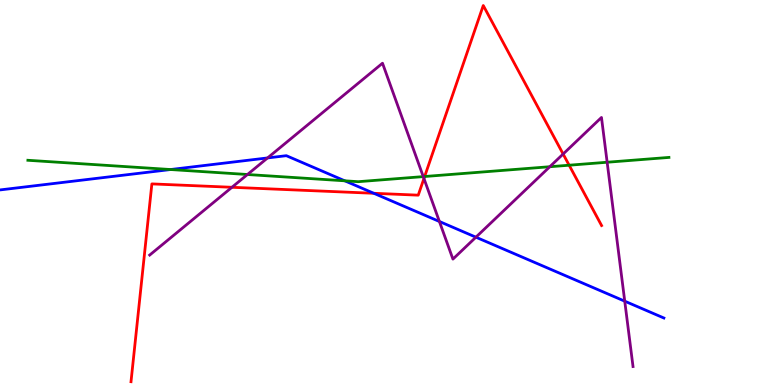[{'lines': ['blue', 'red'], 'intersections': [{'x': 4.82, 'y': 4.98}]}, {'lines': ['green', 'red'], 'intersections': [{'x': 5.48, 'y': 5.42}, {'x': 7.34, 'y': 5.71}]}, {'lines': ['purple', 'red'], 'intersections': [{'x': 2.99, 'y': 5.14}, {'x': 5.47, 'y': 5.36}, {'x': 7.27, 'y': 6.0}]}, {'lines': ['blue', 'green'], 'intersections': [{'x': 2.2, 'y': 5.6}, {'x': 4.45, 'y': 5.3}]}, {'lines': ['blue', 'purple'], 'intersections': [{'x': 3.45, 'y': 5.9}, {'x': 5.67, 'y': 4.25}, {'x': 6.14, 'y': 3.84}, {'x': 8.06, 'y': 2.18}]}, {'lines': ['green', 'purple'], 'intersections': [{'x': 3.19, 'y': 5.47}, {'x': 5.46, 'y': 5.41}, {'x': 7.09, 'y': 5.67}, {'x': 7.83, 'y': 5.79}]}]